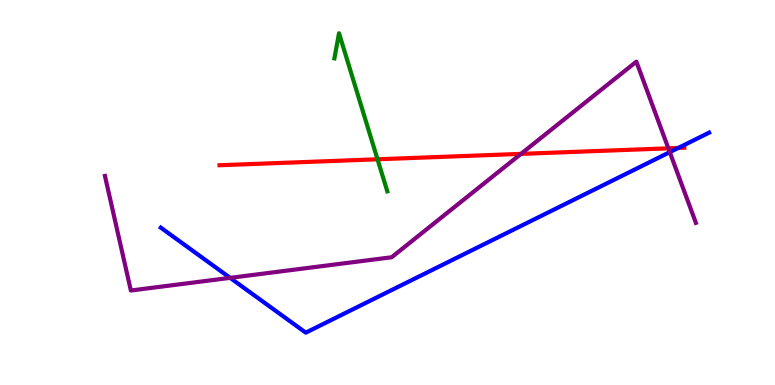[{'lines': ['blue', 'red'], 'intersections': [{'x': 8.75, 'y': 6.16}]}, {'lines': ['green', 'red'], 'intersections': [{'x': 4.87, 'y': 5.86}]}, {'lines': ['purple', 'red'], 'intersections': [{'x': 6.72, 'y': 6.0}, {'x': 8.62, 'y': 6.15}]}, {'lines': ['blue', 'green'], 'intersections': []}, {'lines': ['blue', 'purple'], 'intersections': [{'x': 2.97, 'y': 2.78}, {'x': 8.64, 'y': 6.05}]}, {'lines': ['green', 'purple'], 'intersections': []}]